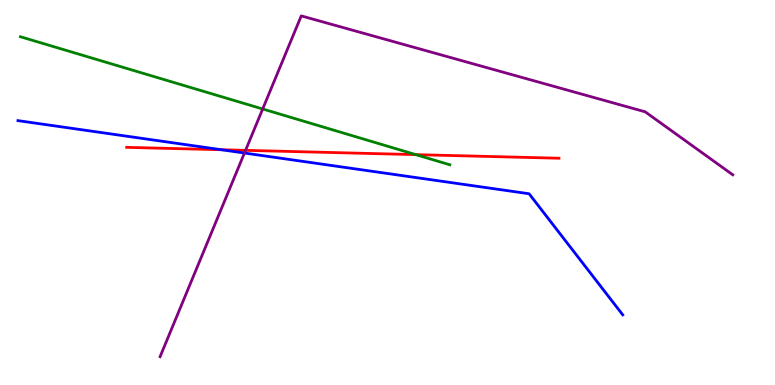[{'lines': ['blue', 'red'], 'intersections': [{'x': 2.86, 'y': 6.11}]}, {'lines': ['green', 'red'], 'intersections': [{'x': 5.36, 'y': 5.98}]}, {'lines': ['purple', 'red'], 'intersections': [{'x': 3.17, 'y': 6.09}]}, {'lines': ['blue', 'green'], 'intersections': []}, {'lines': ['blue', 'purple'], 'intersections': [{'x': 3.15, 'y': 6.03}]}, {'lines': ['green', 'purple'], 'intersections': [{'x': 3.39, 'y': 7.17}]}]